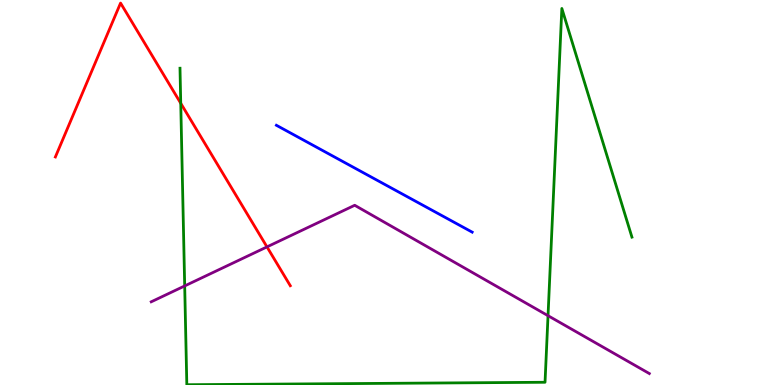[{'lines': ['blue', 'red'], 'intersections': []}, {'lines': ['green', 'red'], 'intersections': [{'x': 2.33, 'y': 7.32}]}, {'lines': ['purple', 'red'], 'intersections': [{'x': 3.44, 'y': 3.59}]}, {'lines': ['blue', 'green'], 'intersections': []}, {'lines': ['blue', 'purple'], 'intersections': []}, {'lines': ['green', 'purple'], 'intersections': [{'x': 2.38, 'y': 2.57}, {'x': 7.07, 'y': 1.8}]}]